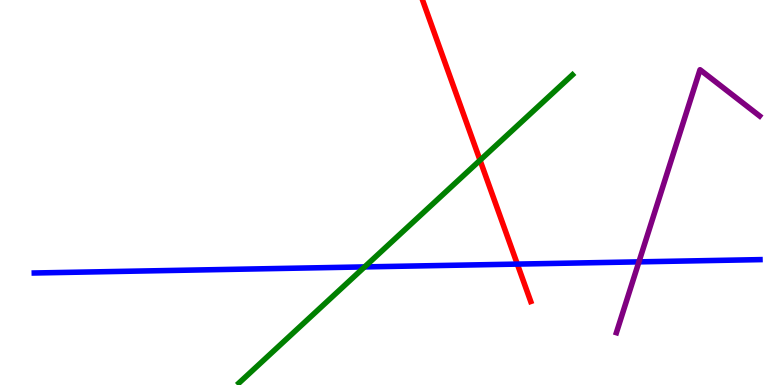[{'lines': ['blue', 'red'], 'intersections': [{'x': 6.68, 'y': 3.14}]}, {'lines': ['green', 'red'], 'intersections': [{'x': 6.19, 'y': 5.84}]}, {'lines': ['purple', 'red'], 'intersections': []}, {'lines': ['blue', 'green'], 'intersections': [{'x': 4.7, 'y': 3.07}]}, {'lines': ['blue', 'purple'], 'intersections': [{'x': 8.24, 'y': 3.2}]}, {'lines': ['green', 'purple'], 'intersections': []}]